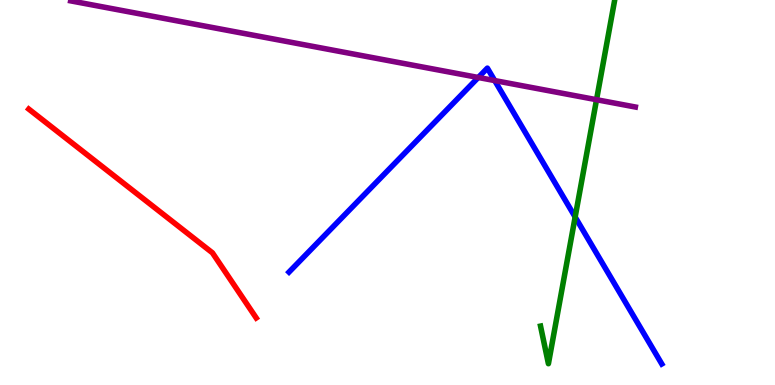[{'lines': ['blue', 'red'], 'intersections': []}, {'lines': ['green', 'red'], 'intersections': []}, {'lines': ['purple', 'red'], 'intersections': []}, {'lines': ['blue', 'green'], 'intersections': [{'x': 7.42, 'y': 4.36}]}, {'lines': ['blue', 'purple'], 'intersections': [{'x': 6.17, 'y': 7.99}, {'x': 6.38, 'y': 7.91}]}, {'lines': ['green', 'purple'], 'intersections': [{'x': 7.7, 'y': 7.41}]}]